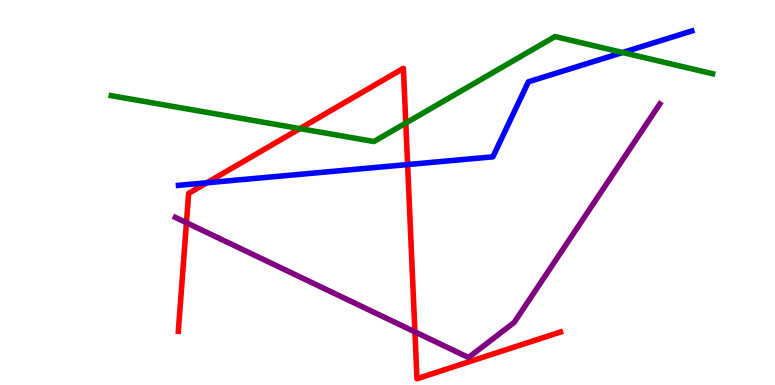[{'lines': ['blue', 'red'], 'intersections': [{'x': 2.67, 'y': 5.25}, {'x': 5.26, 'y': 5.73}]}, {'lines': ['green', 'red'], 'intersections': [{'x': 3.87, 'y': 6.66}, {'x': 5.24, 'y': 6.8}]}, {'lines': ['purple', 'red'], 'intersections': [{'x': 2.41, 'y': 4.22}, {'x': 5.35, 'y': 1.38}]}, {'lines': ['blue', 'green'], 'intersections': [{'x': 8.03, 'y': 8.64}]}, {'lines': ['blue', 'purple'], 'intersections': []}, {'lines': ['green', 'purple'], 'intersections': []}]